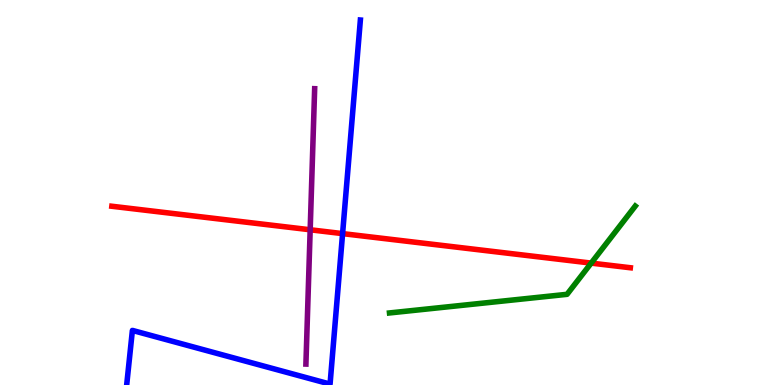[{'lines': ['blue', 'red'], 'intersections': [{'x': 4.42, 'y': 3.93}]}, {'lines': ['green', 'red'], 'intersections': [{'x': 7.63, 'y': 3.17}]}, {'lines': ['purple', 'red'], 'intersections': [{'x': 4.0, 'y': 4.03}]}, {'lines': ['blue', 'green'], 'intersections': []}, {'lines': ['blue', 'purple'], 'intersections': []}, {'lines': ['green', 'purple'], 'intersections': []}]